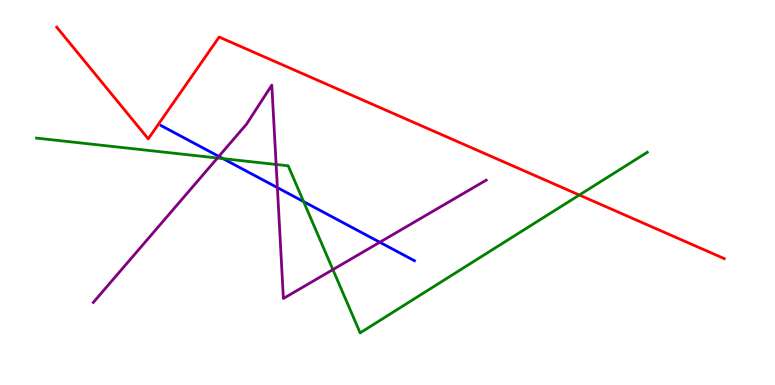[{'lines': ['blue', 'red'], 'intersections': []}, {'lines': ['green', 'red'], 'intersections': [{'x': 7.48, 'y': 4.93}]}, {'lines': ['purple', 'red'], 'intersections': []}, {'lines': ['blue', 'green'], 'intersections': [{'x': 2.88, 'y': 5.88}, {'x': 3.92, 'y': 4.76}]}, {'lines': ['blue', 'purple'], 'intersections': [{'x': 2.82, 'y': 5.94}, {'x': 3.58, 'y': 5.13}, {'x': 4.9, 'y': 3.71}]}, {'lines': ['green', 'purple'], 'intersections': [{'x': 2.81, 'y': 5.9}, {'x': 3.56, 'y': 5.73}, {'x': 4.3, 'y': 3.0}]}]